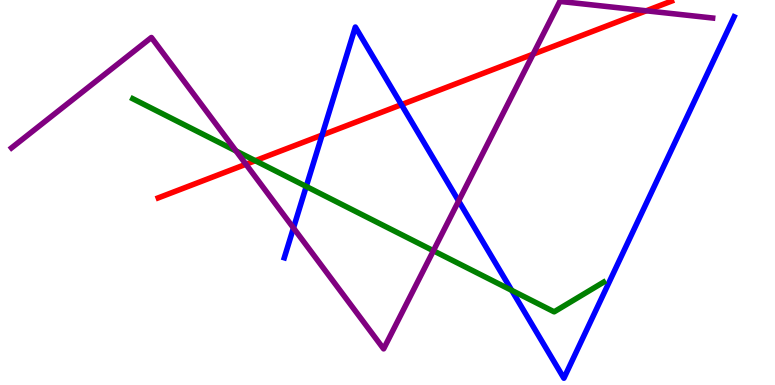[{'lines': ['blue', 'red'], 'intersections': [{'x': 4.16, 'y': 6.49}, {'x': 5.18, 'y': 7.28}]}, {'lines': ['green', 'red'], 'intersections': [{'x': 3.29, 'y': 5.83}]}, {'lines': ['purple', 'red'], 'intersections': [{'x': 3.17, 'y': 5.73}, {'x': 6.88, 'y': 8.59}, {'x': 8.34, 'y': 9.72}]}, {'lines': ['blue', 'green'], 'intersections': [{'x': 3.95, 'y': 5.16}, {'x': 6.6, 'y': 2.46}]}, {'lines': ['blue', 'purple'], 'intersections': [{'x': 3.79, 'y': 4.08}, {'x': 5.92, 'y': 4.78}]}, {'lines': ['green', 'purple'], 'intersections': [{'x': 3.05, 'y': 6.08}, {'x': 5.59, 'y': 3.49}]}]